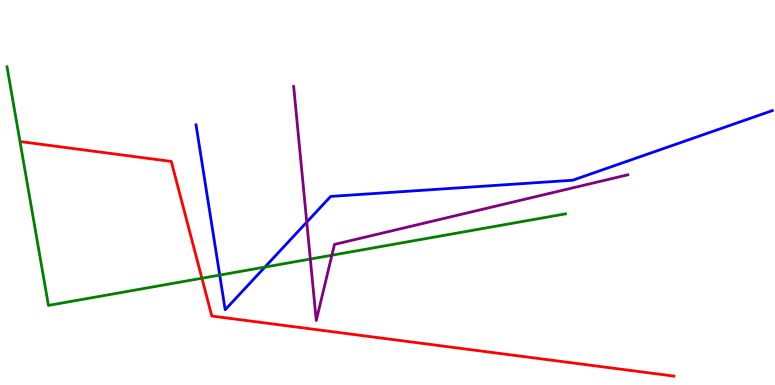[{'lines': ['blue', 'red'], 'intersections': []}, {'lines': ['green', 'red'], 'intersections': [{'x': 2.61, 'y': 2.77}]}, {'lines': ['purple', 'red'], 'intersections': []}, {'lines': ['blue', 'green'], 'intersections': [{'x': 2.84, 'y': 2.85}, {'x': 3.42, 'y': 3.06}]}, {'lines': ['blue', 'purple'], 'intersections': [{'x': 3.96, 'y': 4.23}]}, {'lines': ['green', 'purple'], 'intersections': [{'x': 4.0, 'y': 3.27}, {'x': 4.28, 'y': 3.37}]}]